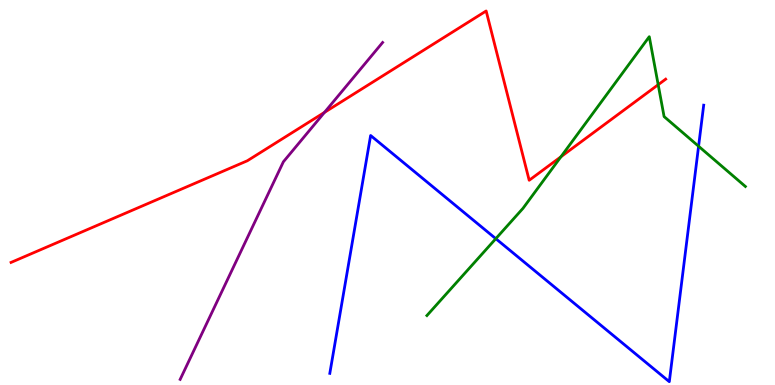[{'lines': ['blue', 'red'], 'intersections': []}, {'lines': ['green', 'red'], 'intersections': [{'x': 7.24, 'y': 5.93}, {'x': 8.49, 'y': 7.8}]}, {'lines': ['purple', 'red'], 'intersections': [{'x': 4.19, 'y': 7.08}]}, {'lines': ['blue', 'green'], 'intersections': [{'x': 6.4, 'y': 3.8}, {'x': 9.01, 'y': 6.2}]}, {'lines': ['blue', 'purple'], 'intersections': []}, {'lines': ['green', 'purple'], 'intersections': []}]